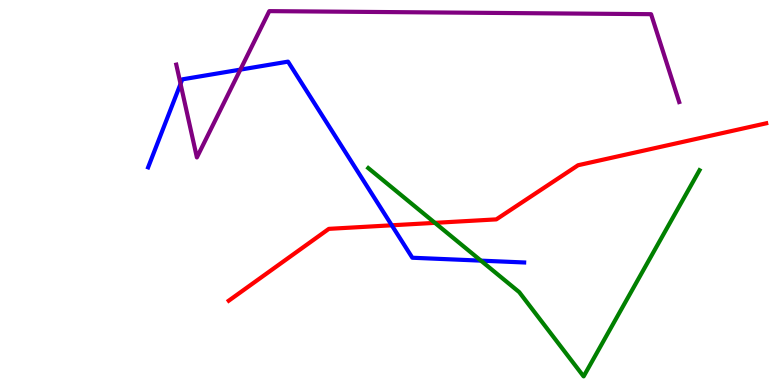[{'lines': ['blue', 'red'], 'intersections': [{'x': 5.06, 'y': 4.15}]}, {'lines': ['green', 'red'], 'intersections': [{'x': 5.61, 'y': 4.21}]}, {'lines': ['purple', 'red'], 'intersections': []}, {'lines': ['blue', 'green'], 'intersections': [{'x': 6.21, 'y': 3.23}]}, {'lines': ['blue', 'purple'], 'intersections': [{'x': 2.33, 'y': 7.82}, {'x': 3.1, 'y': 8.19}]}, {'lines': ['green', 'purple'], 'intersections': []}]